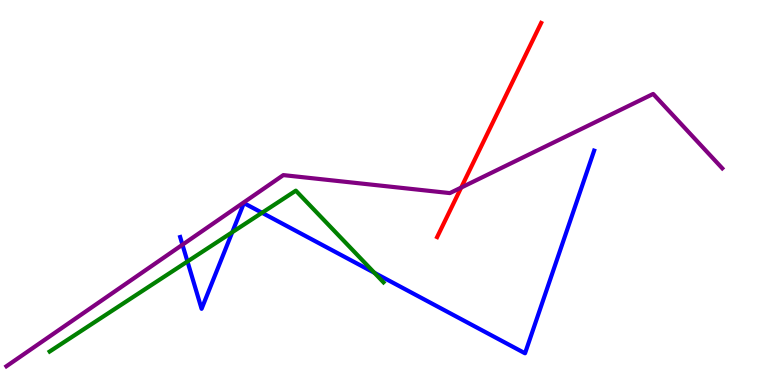[{'lines': ['blue', 'red'], 'intersections': []}, {'lines': ['green', 'red'], 'intersections': []}, {'lines': ['purple', 'red'], 'intersections': [{'x': 5.95, 'y': 5.13}]}, {'lines': ['blue', 'green'], 'intersections': [{'x': 2.42, 'y': 3.21}, {'x': 3.0, 'y': 3.97}, {'x': 3.38, 'y': 4.47}, {'x': 4.83, 'y': 2.91}]}, {'lines': ['blue', 'purple'], 'intersections': [{'x': 2.35, 'y': 3.64}]}, {'lines': ['green', 'purple'], 'intersections': []}]